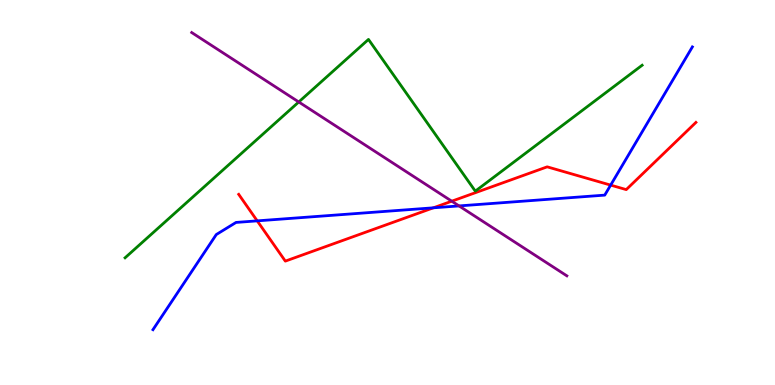[{'lines': ['blue', 'red'], 'intersections': [{'x': 3.32, 'y': 4.26}, {'x': 5.59, 'y': 4.6}, {'x': 7.88, 'y': 5.19}]}, {'lines': ['green', 'red'], 'intersections': []}, {'lines': ['purple', 'red'], 'intersections': [{'x': 5.83, 'y': 4.77}]}, {'lines': ['blue', 'green'], 'intersections': []}, {'lines': ['blue', 'purple'], 'intersections': [{'x': 5.92, 'y': 4.65}]}, {'lines': ['green', 'purple'], 'intersections': [{'x': 3.85, 'y': 7.35}]}]